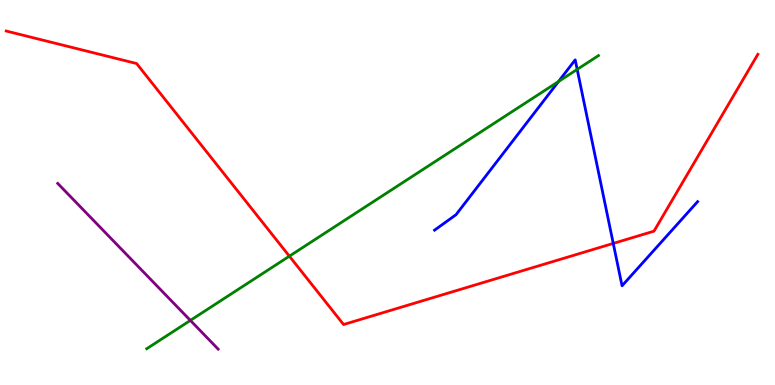[{'lines': ['blue', 'red'], 'intersections': [{'x': 7.91, 'y': 3.68}]}, {'lines': ['green', 'red'], 'intersections': [{'x': 3.73, 'y': 3.35}]}, {'lines': ['purple', 'red'], 'intersections': []}, {'lines': ['blue', 'green'], 'intersections': [{'x': 7.21, 'y': 7.88}, {'x': 7.45, 'y': 8.2}]}, {'lines': ['blue', 'purple'], 'intersections': []}, {'lines': ['green', 'purple'], 'intersections': [{'x': 2.46, 'y': 1.68}]}]